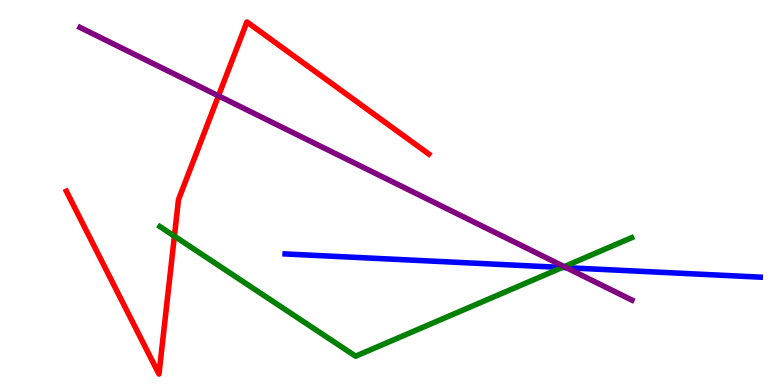[{'lines': ['blue', 'red'], 'intersections': []}, {'lines': ['green', 'red'], 'intersections': [{'x': 2.25, 'y': 3.87}]}, {'lines': ['purple', 'red'], 'intersections': [{'x': 2.82, 'y': 7.51}]}, {'lines': ['blue', 'green'], 'intersections': [{'x': 7.25, 'y': 3.05}]}, {'lines': ['blue', 'purple'], 'intersections': [{'x': 7.31, 'y': 3.05}]}, {'lines': ['green', 'purple'], 'intersections': [{'x': 7.28, 'y': 3.07}]}]